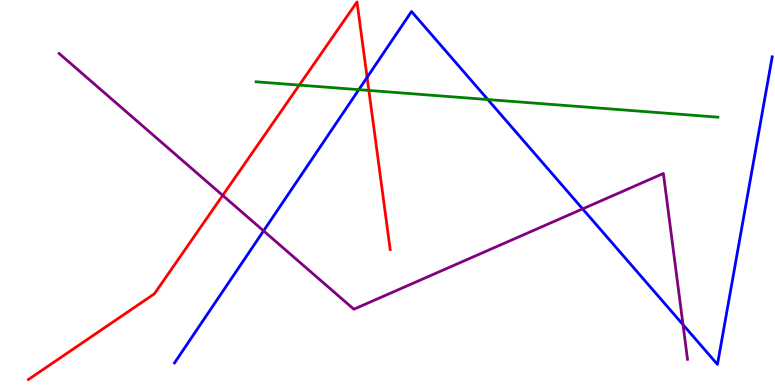[{'lines': ['blue', 'red'], 'intersections': [{'x': 4.74, 'y': 7.99}]}, {'lines': ['green', 'red'], 'intersections': [{'x': 3.86, 'y': 7.79}, {'x': 4.76, 'y': 7.65}]}, {'lines': ['purple', 'red'], 'intersections': [{'x': 2.87, 'y': 4.92}]}, {'lines': ['blue', 'green'], 'intersections': [{'x': 4.63, 'y': 7.67}, {'x': 6.29, 'y': 7.41}]}, {'lines': ['blue', 'purple'], 'intersections': [{'x': 3.4, 'y': 4.0}, {'x': 7.52, 'y': 4.57}, {'x': 8.81, 'y': 1.57}]}, {'lines': ['green', 'purple'], 'intersections': []}]